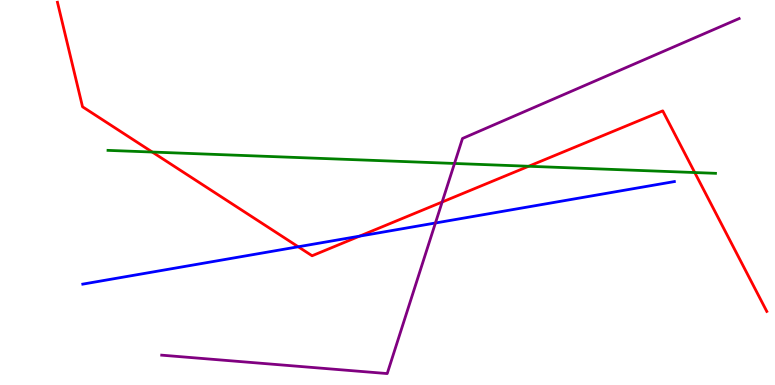[{'lines': ['blue', 'red'], 'intersections': [{'x': 3.85, 'y': 3.59}, {'x': 4.64, 'y': 3.87}]}, {'lines': ['green', 'red'], 'intersections': [{'x': 1.96, 'y': 6.05}, {'x': 6.82, 'y': 5.68}, {'x': 8.96, 'y': 5.52}]}, {'lines': ['purple', 'red'], 'intersections': [{'x': 5.71, 'y': 4.75}]}, {'lines': ['blue', 'green'], 'intersections': []}, {'lines': ['blue', 'purple'], 'intersections': [{'x': 5.62, 'y': 4.21}]}, {'lines': ['green', 'purple'], 'intersections': [{'x': 5.86, 'y': 5.75}]}]